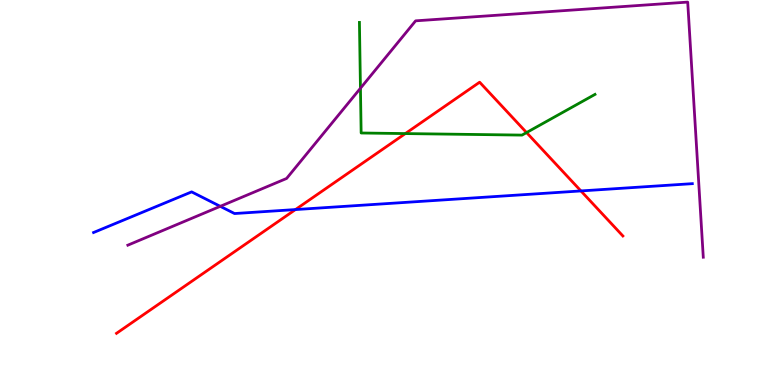[{'lines': ['blue', 'red'], 'intersections': [{'x': 3.81, 'y': 4.56}, {'x': 7.5, 'y': 5.04}]}, {'lines': ['green', 'red'], 'intersections': [{'x': 5.23, 'y': 6.53}, {'x': 6.79, 'y': 6.56}]}, {'lines': ['purple', 'red'], 'intersections': []}, {'lines': ['blue', 'green'], 'intersections': []}, {'lines': ['blue', 'purple'], 'intersections': [{'x': 2.84, 'y': 4.64}]}, {'lines': ['green', 'purple'], 'intersections': [{'x': 4.65, 'y': 7.71}]}]